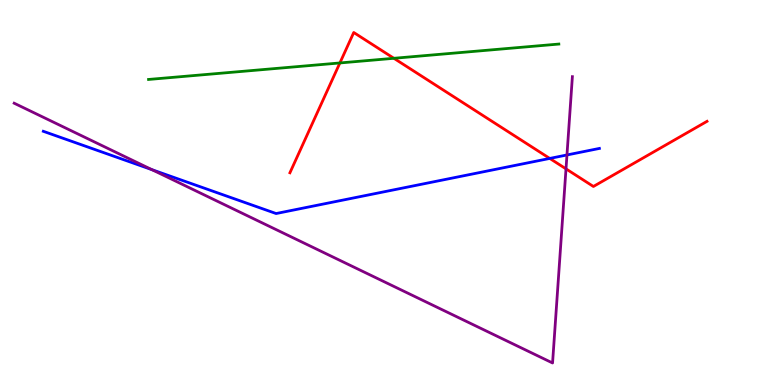[{'lines': ['blue', 'red'], 'intersections': [{'x': 7.09, 'y': 5.88}]}, {'lines': ['green', 'red'], 'intersections': [{'x': 4.39, 'y': 8.36}, {'x': 5.08, 'y': 8.49}]}, {'lines': ['purple', 'red'], 'intersections': [{'x': 7.3, 'y': 5.61}]}, {'lines': ['blue', 'green'], 'intersections': []}, {'lines': ['blue', 'purple'], 'intersections': [{'x': 1.96, 'y': 5.59}, {'x': 7.32, 'y': 5.97}]}, {'lines': ['green', 'purple'], 'intersections': []}]